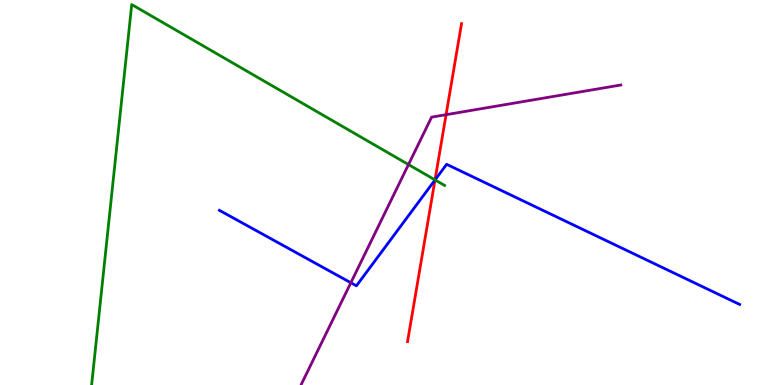[{'lines': ['blue', 'red'], 'intersections': [{'x': 5.61, 'y': 5.32}]}, {'lines': ['green', 'red'], 'intersections': [{'x': 5.61, 'y': 5.33}]}, {'lines': ['purple', 'red'], 'intersections': [{'x': 5.76, 'y': 7.02}]}, {'lines': ['blue', 'green'], 'intersections': [{'x': 5.61, 'y': 5.33}]}, {'lines': ['blue', 'purple'], 'intersections': [{'x': 4.53, 'y': 2.66}]}, {'lines': ['green', 'purple'], 'intersections': [{'x': 5.27, 'y': 5.73}]}]